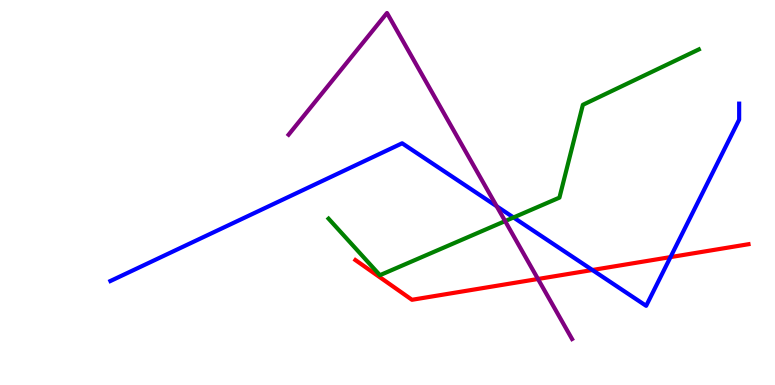[{'lines': ['blue', 'red'], 'intersections': [{'x': 7.64, 'y': 2.99}, {'x': 8.65, 'y': 3.32}]}, {'lines': ['green', 'red'], 'intersections': []}, {'lines': ['purple', 'red'], 'intersections': [{'x': 6.94, 'y': 2.75}]}, {'lines': ['blue', 'green'], 'intersections': [{'x': 6.63, 'y': 4.35}]}, {'lines': ['blue', 'purple'], 'intersections': [{'x': 6.41, 'y': 4.64}]}, {'lines': ['green', 'purple'], 'intersections': [{'x': 6.52, 'y': 4.26}]}]